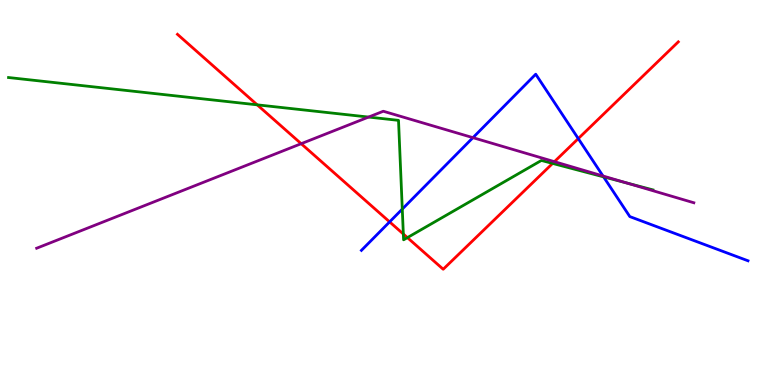[{'lines': ['blue', 'red'], 'intersections': [{'x': 5.03, 'y': 4.24}, {'x': 7.46, 'y': 6.4}]}, {'lines': ['green', 'red'], 'intersections': [{'x': 3.32, 'y': 7.28}, {'x': 5.2, 'y': 3.92}, {'x': 5.26, 'y': 3.83}, {'x': 7.13, 'y': 5.76}]}, {'lines': ['purple', 'red'], 'intersections': [{'x': 3.89, 'y': 6.27}, {'x': 7.15, 'y': 5.8}]}, {'lines': ['blue', 'green'], 'intersections': [{'x': 5.19, 'y': 4.57}, {'x': 7.79, 'y': 5.41}]}, {'lines': ['blue', 'purple'], 'intersections': [{'x': 6.1, 'y': 6.42}, {'x': 7.78, 'y': 5.43}]}, {'lines': ['green', 'purple'], 'intersections': [{'x': 4.76, 'y': 6.96}, {'x': 8.08, 'y': 5.25}]}]